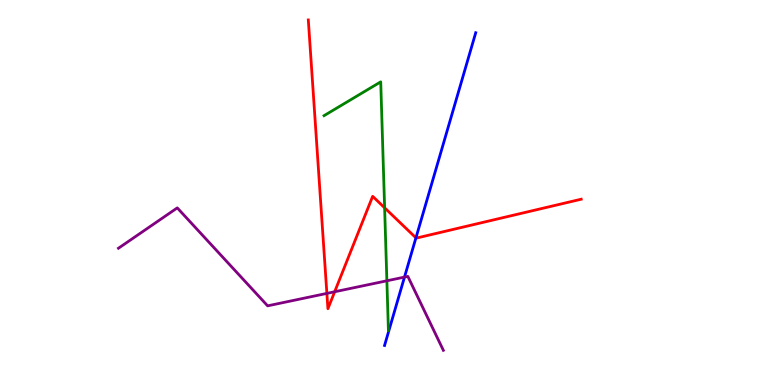[{'lines': ['blue', 'red'], 'intersections': [{'x': 5.37, 'y': 3.82}]}, {'lines': ['green', 'red'], 'intersections': [{'x': 4.96, 'y': 4.6}]}, {'lines': ['purple', 'red'], 'intersections': [{'x': 4.22, 'y': 2.38}, {'x': 4.32, 'y': 2.42}]}, {'lines': ['blue', 'green'], 'intersections': []}, {'lines': ['blue', 'purple'], 'intersections': [{'x': 5.22, 'y': 2.8}]}, {'lines': ['green', 'purple'], 'intersections': [{'x': 4.99, 'y': 2.71}]}]